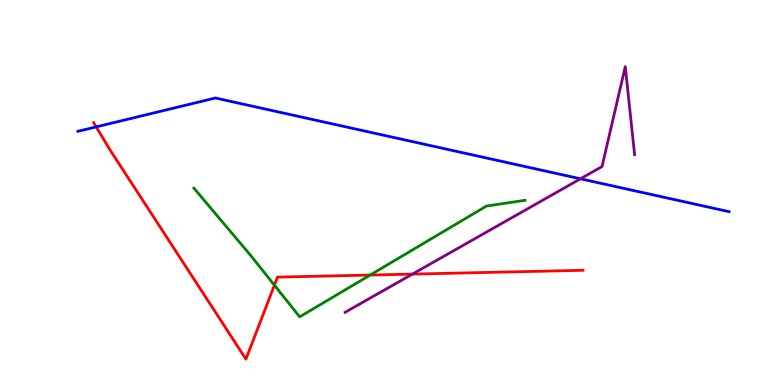[{'lines': ['blue', 'red'], 'intersections': [{'x': 1.24, 'y': 6.7}]}, {'lines': ['green', 'red'], 'intersections': [{'x': 3.54, 'y': 2.59}, {'x': 4.78, 'y': 2.86}]}, {'lines': ['purple', 'red'], 'intersections': [{'x': 5.32, 'y': 2.88}]}, {'lines': ['blue', 'green'], 'intersections': []}, {'lines': ['blue', 'purple'], 'intersections': [{'x': 7.49, 'y': 5.36}]}, {'lines': ['green', 'purple'], 'intersections': []}]